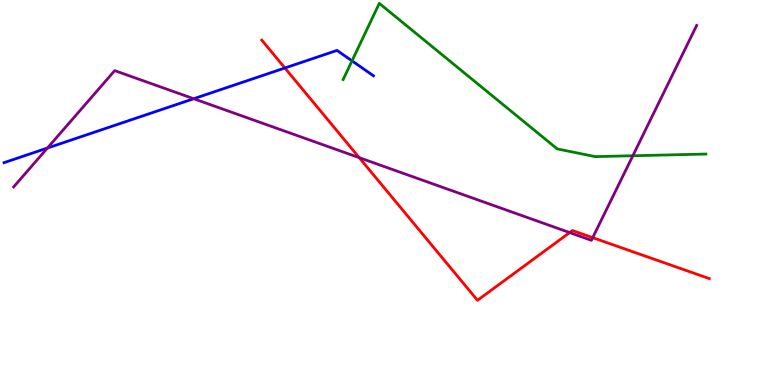[{'lines': ['blue', 'red'], 'intersections': [{'x': 3.68, 'y': 8.23}]}, {'lines': ['green', 'red'], 'intersections': []}, {'lines': ['purple', 'red'], 'intersections': [{'x': 4.64, 'y': 5.9}, {'x': 7.35, 'y': 3.96}, {'x': 7.65, 'y': 3.83}]}, {'lines': ['blue', 'green'], 'intersections': [{'x': 4.54, 'y': 8.42}]}, {'lines': ['blue', 'purple'], 'intersections': [{'x': 0.612, 'y': 6.15}, {'x': 2.5, 'y': 7.44}]}, {'lines': ['green', 'purple'], 'intersections': [{'x': 8.17, 'y': 5.95}]}]